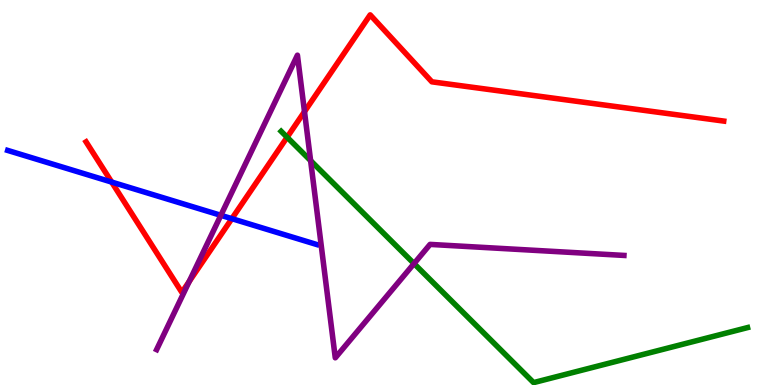[{'lines': ['blue', 'red'], 'intersections': [{'x': 1.44, 'y': 5.27}, {'x': 2.99, 'y': 4.32}]}, {'lines': ['green', 'red'], 'intersections': [{'x': 3.7, 'y': 6.44}]}, {'lines': ['purple', 'red'], 'intersections': [{'x': 2.44, 'y': 2.69}, {'x': 3.93, 'y': 7.1}]}, {'lines': ['blue', 'green'], 'intersections': []}, {'lines': ['blue', 'purple'], 'intersections': [{'x': 2.85, 'y': 4.41}]}, {'lines': ['green', 'purple'], 'intersections': [{'x': 4.01, 'y': 5.83}, {'x': 5.34, 'y': 3.15}]}]